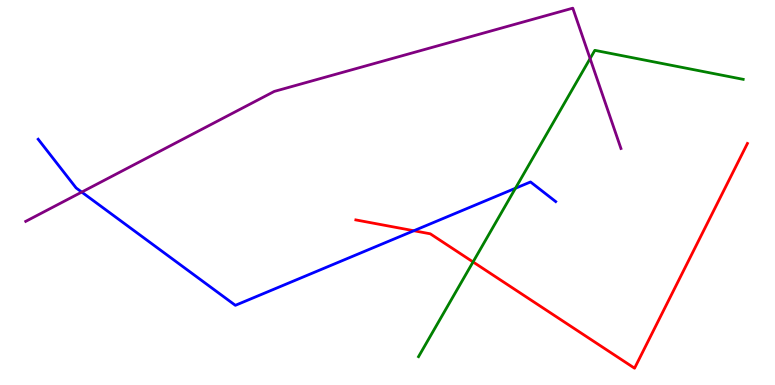[{'lines': ['blue', 'red'], 'intersections': [{'x': 5.34, 'y': 4.01}]}, {'lines': ['green', 'red'], 'intersections': [{'x': 6.1, 'y': 3.2}]}, {'lines': ['purple', 'red'], 'intersections': []}, {'lines': ['blue', 'green'], 'intersections': [{'x': 6.65, 'y': 5.11}]}, {'lines': ['blue', 'purple'], 'intersections': [{'x': 1.05, 'y': 5.01}]}, {'lines': ['green', 'purple'], 'intersections': [{'x': 7.61, 'y': 8.48}]}]